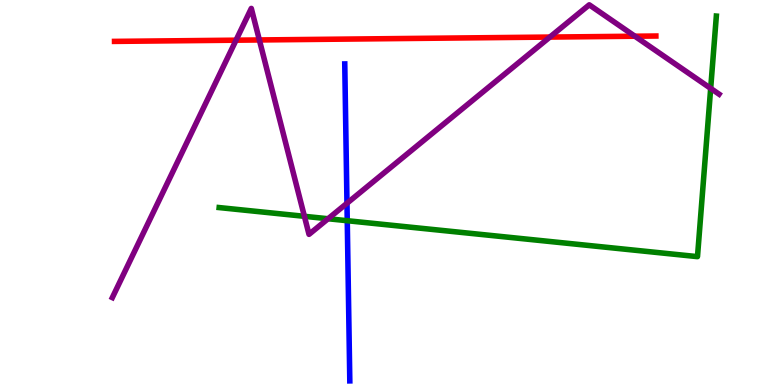[{'lines': ['blue', 'red'], 'intersections': []}, {'lines': ['green', 'red'], 'intersections': []}, {'lines': ['purple', 'red'], 'intersections': [{'x': 3.05, 'y': 8.96}, {'x': 3.35, 'y': 8.96}, {'x': 7.1, 'y': 9.04}, {'x': 8.19, 'y': 9.06}]}, {'lines': ['blue', 'green'], 'intersections': [{'x': 4.48, 'y': 4.27}]}, {'lines': ['blue', 'purple'], 'intersections': [{'x': 4.48, 'y': 4.72}]}, {'lines': ['green', 'purple'], 'intersections': [{'x': 3.93, 'y': 4.38}, {'x': 4.23, 'y': 4.32}, {'x': 9.17, 'y': 7.7}]}]